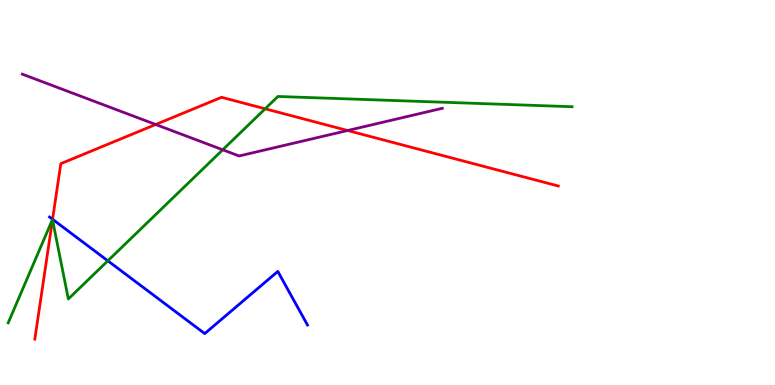[{'lines': ['blue', 'red'], 'intersections': [{'x': 0.678, 'y': 4.3}]}, {'lines': ['green', 'red'], 'intersections': [{'x': 0.677, 'y': 4.29}, {'x': 3.42, 'y': 7.17}]}, {'lines': ['purple', 'red'], 'intersections': [{'x': 2.01, 'y': 6.77}, {'x': 4.49, 'y': 6.61}]}, {'lines': ['blue', 'green'], 'intersections': [{'x': 1.39, 'y': 3.23}]}, {'lines': ['blue', 'purple'], 'intersections': []}, {'lines': ['green', 'purple'], 'intersections': [{'x': 2.87, 'y': 6.11}]}]